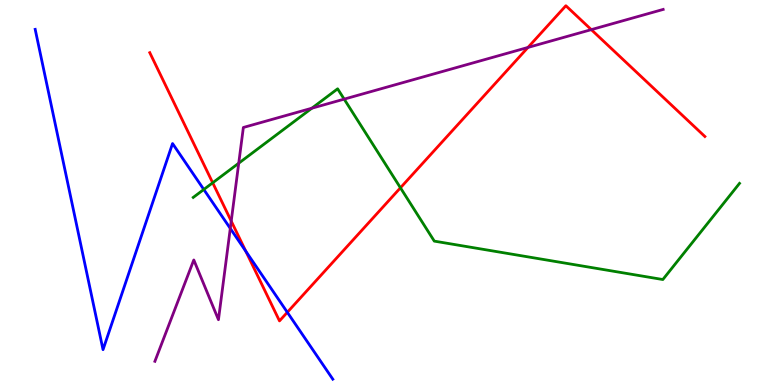[{'lines': ['blue', 'red'], 'intersections': [{'x': 3.17, 'y': 3.47}, {'x': 3.71, 'y': 1.89}]}, {'lines': ['green', 'red'], 'intersections': [{'x': 2.74, 'y': 5.25}, {'x': 5.17, 'y': 5.12}]}, {'lines': ['purple', 'red'], 'intersections': [{'x': 2.98, 'y': 4.26}, {'x': 6.81, 'y': 8.77}, {'x': 7.63, 'y': 9.23}]}, {'lines': ['blue', 'green'], 'intersections': [{'x': 2.63, 'y': 5.08}]}, {'lines': ['blue', 'purple'], 'intersections': [{'x': 2.97, 'y': 4.07}]}, {'lines': ['green', 'purple'], 'intersections': [{'x': 3.08, 'y': 5.76}, {'x': 4.02, 'y': 7.19}, {'x': 4.44, 'y': 7.43}]}]